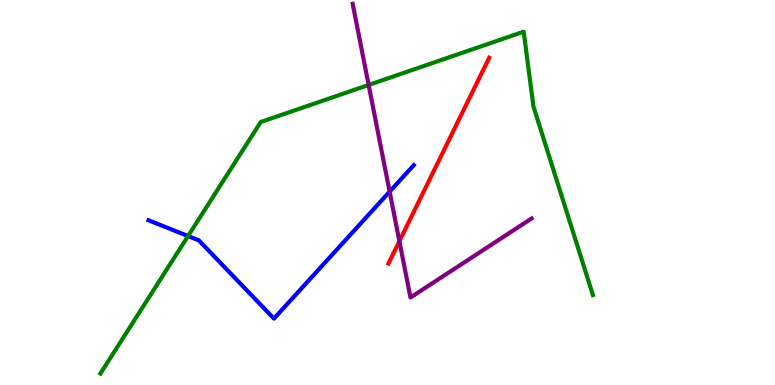[{'lines': ['blue', 'red'], 'intersections': []}, {'lines': ['green', 'red'], 'intersections': []}, {'lines': ['purple', 'red'], 'intersections': [{'x': 5.15, 'y': 3.73}]}, {'lines': ['blue', 'green'], 'intersections': [{'x': 2.43, 'y': 3.87}]}, {'lines': ['blue', 'purple'], 'intersections': [{'x': 5.03, 'y': 5.02}]}, {'lines': ['green', 'purple'], 'intersections': [{'x': 4.76, 'y': 7.79}]}]